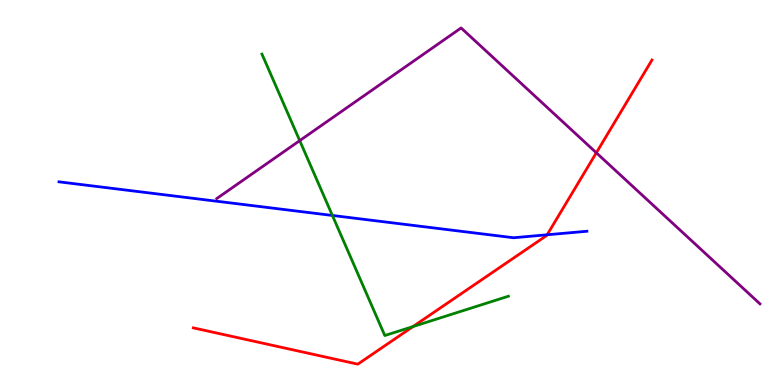[{'lines': ['blue', 'red'], 'intersections': [{'x': 7.06, 'y': 3.9}]}, {'lines': ['green', 'red'], 'intersections': [{'x': 5.33, 'y': 1.52}]}, {'lines': ['purple', 'red'], 'intersections': [{'x': 7.69, 'y': 6.03}]}, {'lines': ['blue', 'green'], 'intersections': [{'x': 4.29, 'y': 4.4}]}, {'lines': ['blue', 'purple'], 'intersections': []}, {'lines': ['green', 'purple'], 'intersections': [{'x': 3.87, 'y': 6.35}]}]